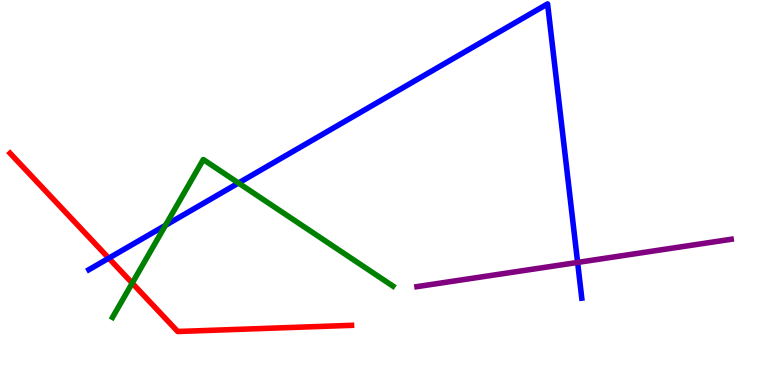[{'lines': ['blue', 'red'], 'intersections': [{'x': 1.4, 'y': 3.29}]}, {'lines': ['green', 'red'], 'intersections': [{'x': 1.71, 'y': 2.65}]}, {'lines': ['purple', 'red'], 'intersections': []}, {'lines': ['blue', 'green'], 'intersections': [{'x': 2.14, 'y': 4.15}, {'x': 3.08, 'y': 5.25}]}, {'lines': ['blue', 'purple'], 'intersections': [{'x': 7.45, 'y': 3.18}]}, {'lines': ['green', 'purple'], 'intersections': []}]